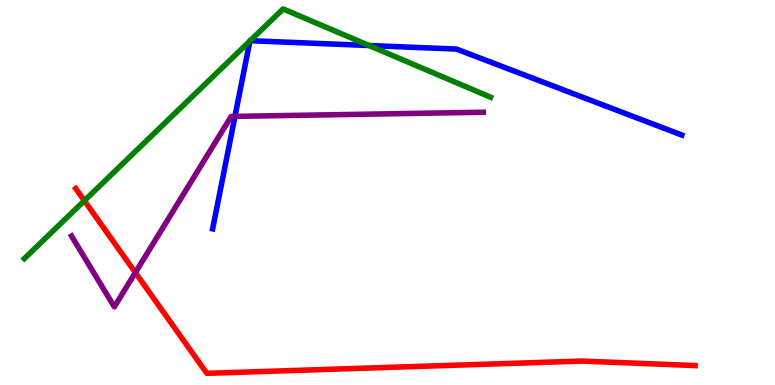[{'lines': ['blue', 'red'], 'intersections': []}, {'lines': ['green', 'red'], 'intersections': [{'x': 1.09, 'y': 4.79}]}, {'lines': ['purple', 'red'], 'intersections': [{'x': 1.75, 'y': 2.92}]}, {'lines': ['blue', 'green'], 'intersections': [{'x': 3.22, 'y': 8.94}, {'x': 3.23, 'y': 8.94}, {'x': 4.76, 'y': 8.82}]}, {'lines': ['blue', 'purple'], 'intersections': [{'x': 3.03, 'y': 6.98}]}, {'lines': ['green', 'purple'], 'intersections': []}]